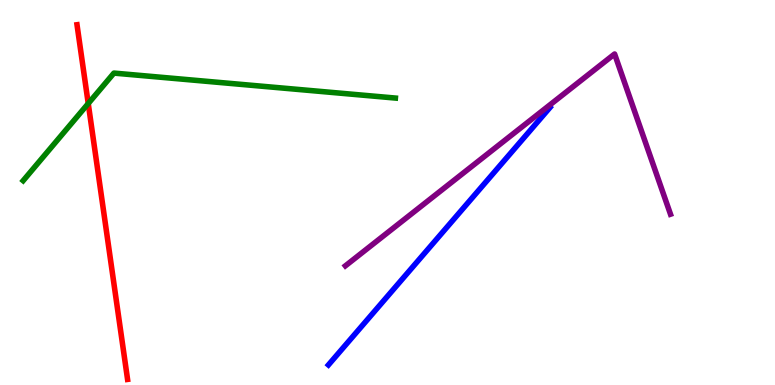[{'lines': ['blue', 'red'], 'intersections': []}, {'lines': ['green', 'red'], 'intersections': [{'x': 1.14, 'y': 7.31}]}, {'lines': ['purple', 'red'], 'intersections': []}, {'lines': ['blue', 'green'], 'intersections': []}, {'lines': ['blue', 'purple'], 'intersections': []}, {'lines': ['green', 'purple'], 'intersections': []}]